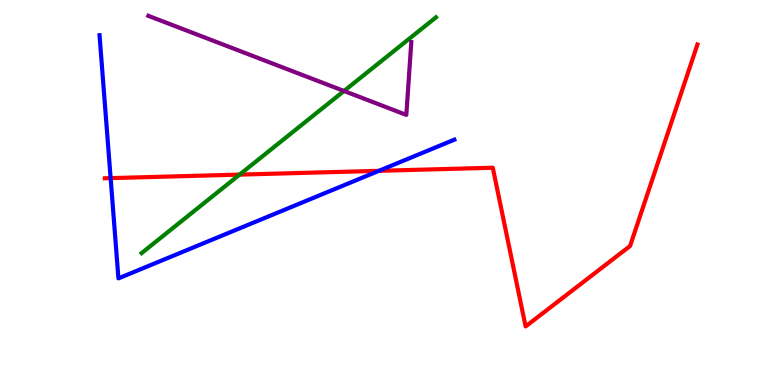[{'lines': ['blue', 'red'], 'intersections': [{'x': 1.43, 'y': 5.37}, {'x': 4.89, 'y': 5.56}]}, {'lines': ['green', 'red'], 'intersections': [{'x': 3.09, 'y': 5.46}]}, {'lines': ['purple', 'red'], 'intersections': []}, {'lines': ['blue', 'green'], 'intersections': []}, {'lines': ['blue', 'purple'], 'intersections': []}, {'lines': ['green', 'purple'], 'intersections': [{'x': 4.44, 'y': 7.64}]}]